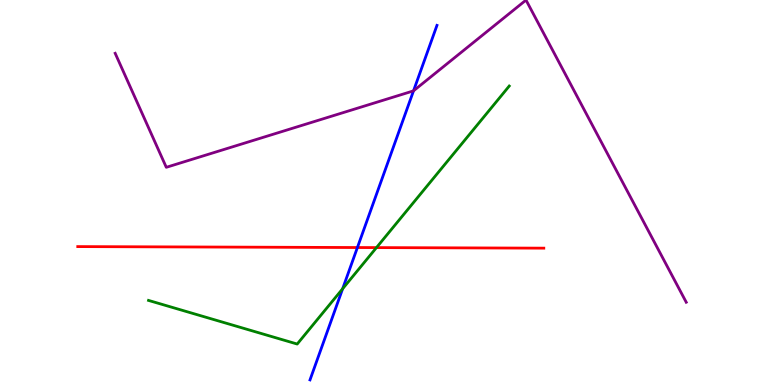[{'lines': ['blue', 'red'], 'intersections': [{'x': 4.61, 'y': 3.57}]}, {'lines': ['green', 'red'], 'intersections': [{'x': 4.86, 'y': 3.57}]}, {'lines': ['purple', 'red'], 'intersections': []}, {'lines': ['blue', 'green'], 'intersections': [{'x': 4.42, 'y': 2.5}]}, {'lines': ['blue', 'purple'], 'intersections': [{'x': 5.34, 'y': 7.64}]}, {'lines': ['green', 'purple'], 'intersections': []}]